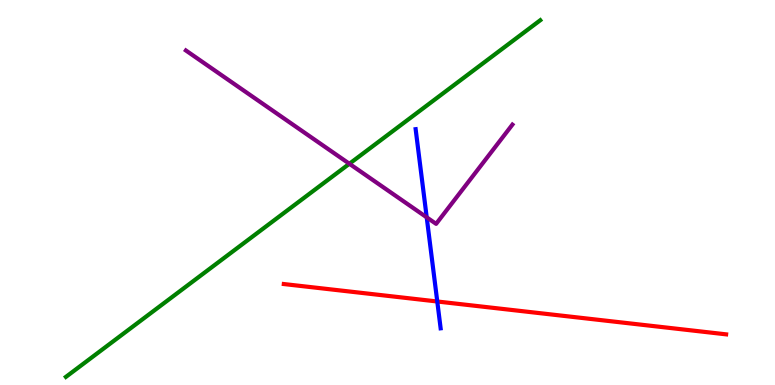[{'lines': ['blue', 'red'], 'intersections': [{'x': 5.64, 'y': 2.17}]}, {'lines': ['green', 'red'], 'intersections': []}, {'lines': ['purple', 'red'], 'intersections': []}, {'lines': ['blue', 'green'], 'intersections': []}, {'lines': ['blue', 'purple'], 'intersections': [{'x': 5.51, 'y': 4.35}]}, {'lines': ['green', 'purple'], 'intersections': [{'x': 4.51, 'y': 5.75}]}]